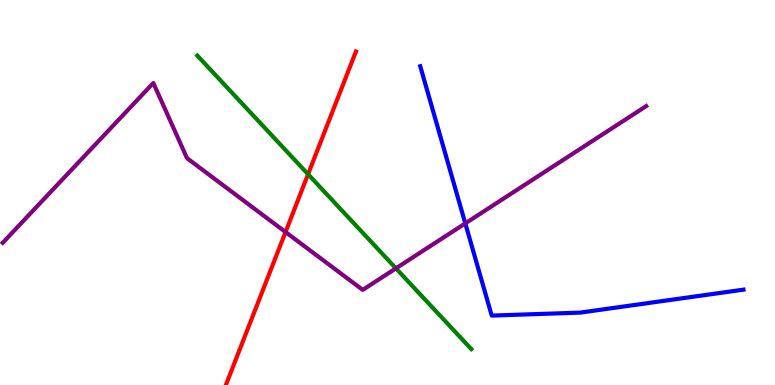[{'lines': ['blue', 'red'], 'intersections': []}, {'lines': ['green', 'red'], 'intersections': [{'x': 3.98, 'y': 5.47}]}, {'lines': ['purple', 'red'], 'intersections': [{'x': 3.68, 'y': 3.97}]}, {'lines': ['blue', 'green'], 'intersections': []}, {'lines': ['blue', 'purple'], 'intersections': [{'x': 6.0, 'y': 4.2}]}, {'lines': ['green', 'purple'], 'intersections': [{'x': 5.11, 'y': 3.03}]}]